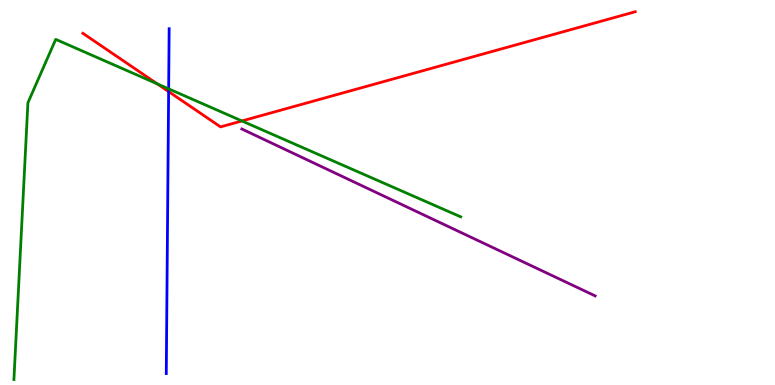[{'lines': ['blue', 'red'], 'intersections': [{'x': 2.18, 'y': 7.62}]}, {'lines': ['green', 'red'], 'intersections': [{'x': 2.03, 'y': 7.82}, {'x': 3.12, 'y': 6.86}]}, {'lines': ['purple', 'red'], 'intersections': []}, {'lines': ['blue', 'green'], 'intersections': [{'x': 2.18, 'y': 7.69}]}, {'lines': ['blue', 'purple'], 'intersections': []}, {'lines': ['green', 'purple'], 'intersections': []}]